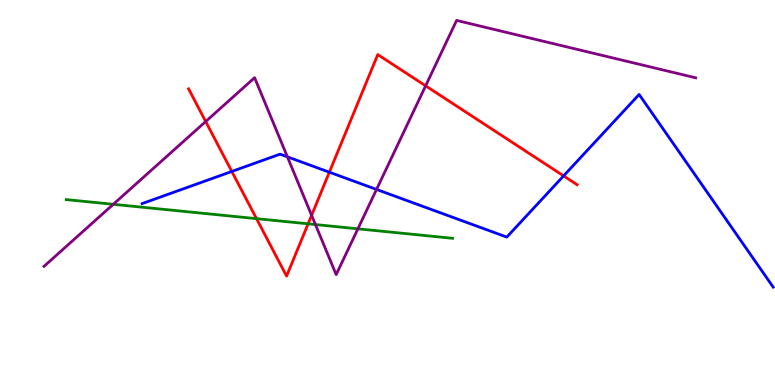[{'lines': ['blue', 'red'], 'intersections': [{'x': 2.99, 'y': 5.55}, {'x': 4.25, 'y': 5.53}, {'x': 7.27, 'y': 5.43}]}, {'lines': ['green', 'red'], 'intersections': [{'x': 3.31, 'y': 4.32}, {'x': 3.98, 'y': 4.19}]}, {'lines': ['purple', 'red'], 'intersections': [{'x': 2.65, 'y': 6.84}, {'x': 4.02, 'y': 4.41}, {'x': 5.49, 'y': 7.77}]}, {'lines': ['blue', 'green'], 'intersections': []}, {'lines': ['blue', 'purple'], 'intersections': [{'x': 3.71, 'y': 5.93}, {'x': 4.86, 'y': 5.08}]}, {'lines': ['green', 'purple'], 'intersections': [{'x': 1.46, 'y': 4.69}, {'x': 4.07, 'y': 4.17}, {'x': 4.62, 'y': 4.06}]}]